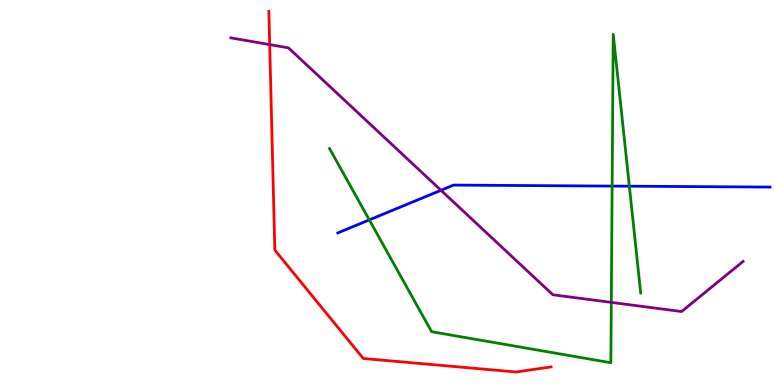[{'lines': ['blue', 'red'], 'intersections': []}, {'lines': ['green', 'red'], 'intersections': []}, {'lines': ['purple', 'red'], 'intersections': [{'x': 3.48, 'y': 8.84}]}, {'lines': ['blue', 'green'], 'intersections': [{'x': 4.77, 'y': 4.29}, {'x': 7.9, 'y': 5.17}, {'x': 8.12, 'y': 5.16}]}, {'lines': ['blue', 'purple'], 'intersections': [{'x': 5.69, 'y': 5.06}]}, {'lines': ['green', 'purple'], 'intersections': [{'x': 7.89, 'y': 2.15}]}]